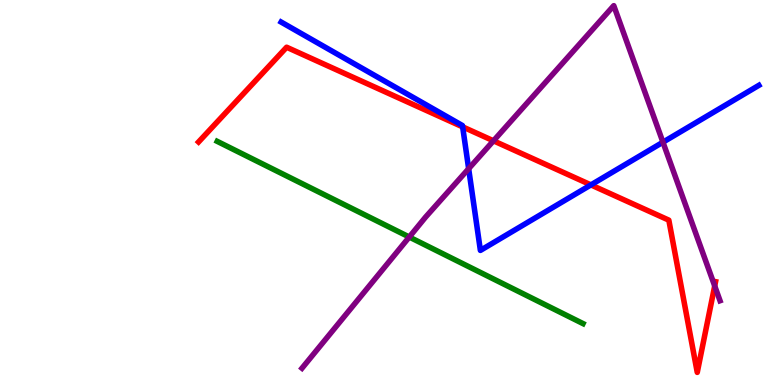[{'lines': ['blue', 'red'], 'intersections': [{'x': 5.97, 'y': 6.7}, {'x': 7.62, 'y': 5.2}]}, {'lines': ['green', 'red'], 'intersections': []}, {'lines': ['purple', 'red'], 'intersections': [{'x': 6.37, 'y': 6.34}, {'x': 9.22, 'y': 2.57}]}, {'lines': ['blue', 'green'], 'intersections': []}, {'lines': ['blue', 'purple'], 'intersections': [{'x': 6.05, 'y': 5.62}, {'x': 8.55, 'y': 6.31}]}, {'lines': ['green', 'purple'], 'intersections': [{'x': 5.28, 'y': 3.84}]}]